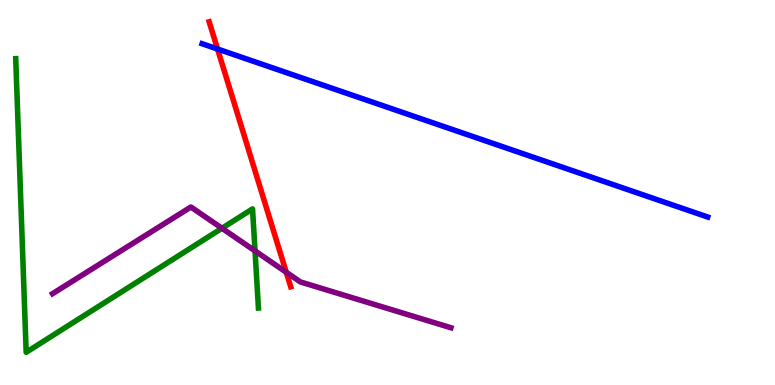[{'lines': ['blue', 'red'], 'intersections': [{'x': 2.81, 'y': 8.73}]}, {'lines': ['green', 'red'], 'intersections': []}, {'lines': ['purple', 'red'], 'intersections': [{'x': 3.69, 'y': 2.93}]}, {'lines': ['blue', 'green'], 'intersections': []}, {'lines': ['blue', 'purple'], 'intersections': []}, {'lines': ['green', 'purple'], 'intersections': [{'x': 2.86, 'y': 4.07}, {'x': 3.29, 'y': 3.48}]}]